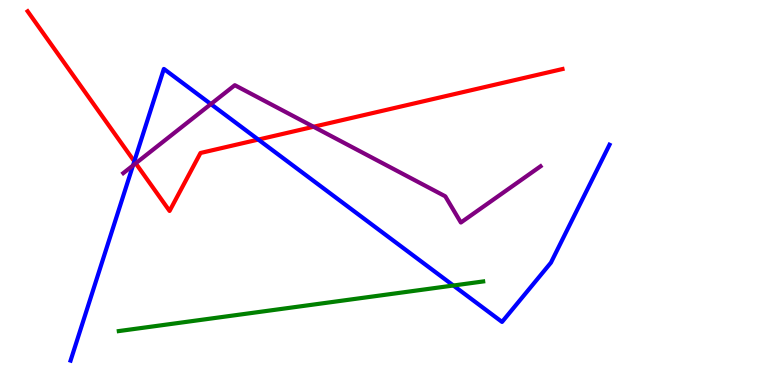[{'lines': ['blue', 'red'], 'intersections': [{'x': 1.73, 'y': 5.81}, {'x': 3.33, 'y': 6.37}]}, {'lines': ['green', 'red'], 'intersections': []}, {'lines': ['purple', 'red'], 'intersections': [{'x': 1.75, 'y': 5.76}, {'x': 4.05, 'y': 6.71}]}, {'lines': ['blue', 'green'], 'intersections': [{'x': 5.85, 'y': 2.58}]}, {'lines': ['blue', 'purple'], 'intersections': [{'x': 1.72, 'y': 5.7}, {'x': 2.72, 'y': 7.3}]}, {'lines': ['green', 'purple'], 'intersections': []}]